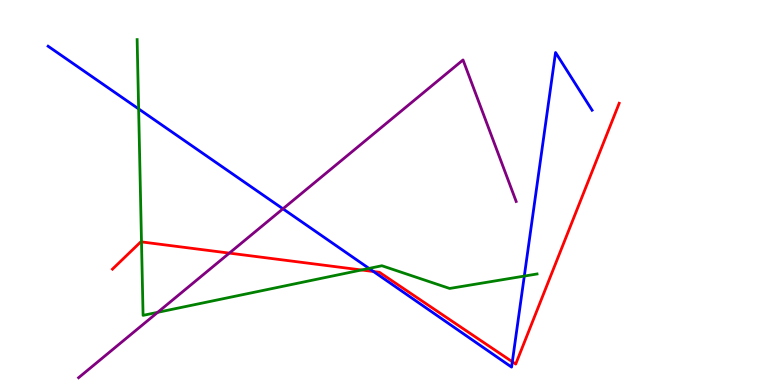[{'lines': ['blue', 'red'], 'intersections': [{'x': 4.82, 'y': 2.95}, {'x': 6.61, 'y': 0.603}]}, {'lines': ['green', 'red'], 'intersections': [{'x': 1.83, 'y': 3.72}, {'x': 4.66, 'y': 2.99}]}, {'lines': ['purple', 'red'], 'intersections': [{'x': 2.96, 'y': 3.43}]}, {'lines': ['blue', 'green'], 'intersections': [{'x': 1.79, 'y': 7.17}, {'x': 4.76, 'y': 3.03}, {'x': 6.77, 'y': 2.83}]}, {'lines': ['blue', 'purple'], 'intersections': [{'x': 3.65, 'y': 4.58}]}, {'lines': ['green', 'purple'], 'intersections': [{'x': 2.03, 'y': 1.89}]}]